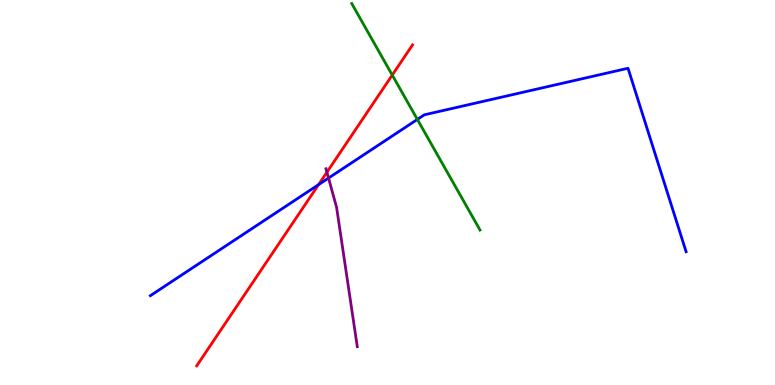[{'lines': ['blue', 'red'], 'intersections': [{'x': 4.11, 'y': 5.2}]}, {'lines': ['green', 'red'], 'intersections': [{'x': 5.06, 'y': 8.05}]}, {'lines': ['purple', 'red'], 'intersections': [{'x': 4.22, 'y': 5.53}]}, {'lines': ['blue', 'green'], 'intersections': [{'x': 5.39, 'y': 6.9}]}, {'lines': ['blue', 'purple'], 'intersections': [{'x': 4.24, 'y': 5.38}]}, {'lines': ['green', 'purple'], 'intersections': []}]